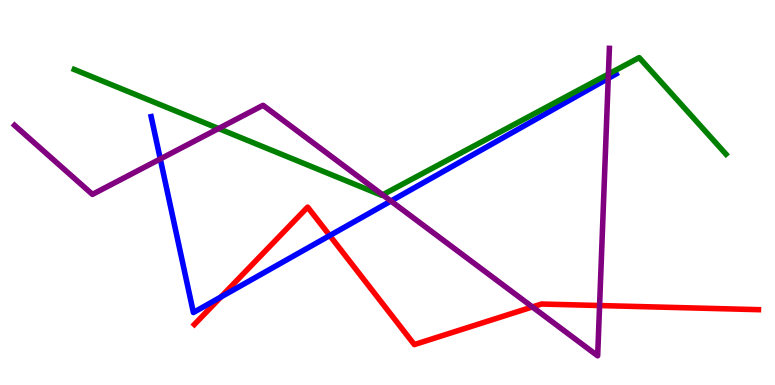[{'lines': ['blue', 'red'], 'intersections': [{'x': 2.85, 'y': 2.29}, {'x': 4.25, 'y': 3.88}]}, {'lines': ['green', 'red'], 'intersections': []}, {'lines': ['purple', 'red'], 'intersections': [{'x': 6.87, 'y': 2.03}, {'x': 7.74, 'y': 2.06}]}, {'lines': ['blue', 'green'], 'intersections': []}, {'lines': ['blue', 'purple'], 'intersections': [{'x': 2.07, 'y': 5.87}, {'x': 5.04, 'y': 4.78}, {'x': 7.85, 'y': 7.96}]}, {'lines': ['green', 'purple'], 'intersections': [{'x': 2.82, 'y': 6.66}, {'x': 4.94, 'y': 4.94}, {'x': 7.85, 'y': 8.08}]}]